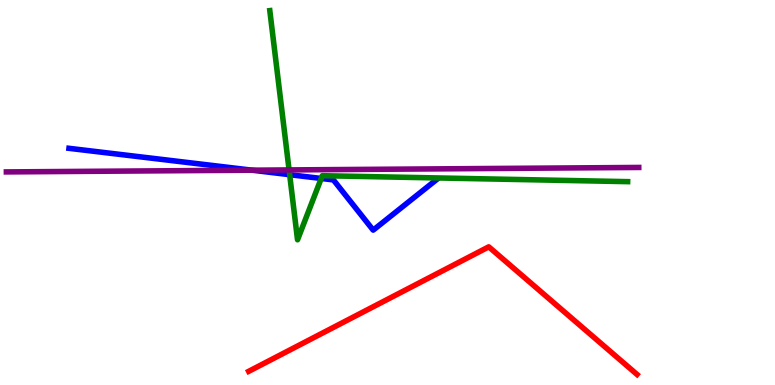[{'lines': ['blue', 'red'], 'intersections': []}, {'lines': ['green', 'red'], 'intersections': []}, {'lines': ['purple', 'red'], 'intersections': []}, {'lines': ['blue', 'green'], 'intersections': [{'x': 3.74, 'y': 5.46}, {'x': 4.14, 'y': 5.36}]}, {'lines': ['blue', 'purple'], 'intersections': [{'x': 3.25, 'y': 5.58}]}, {'lines': ['green', 'purple'], 'intersections': [{'x': 3.73, 'y': 5.59}]}]